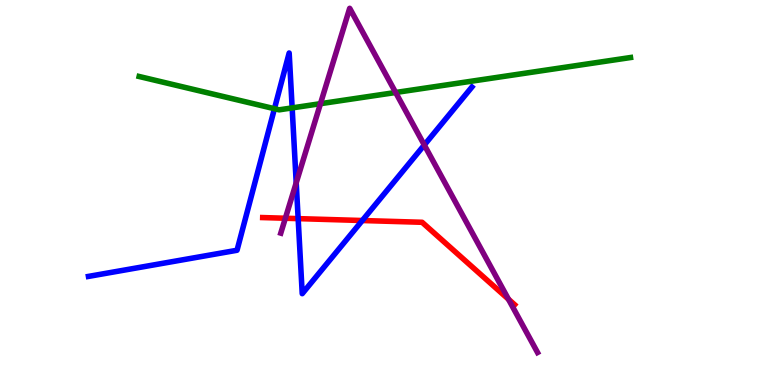[{'lines': ['blue', 'red'], 'intersections': [{'x': 3.85, 'y': 4.32}, {'x': 4.67, 'y': 4.27}]}, {'lines': ['green', 'red'], 'intersections': []}, {'lines': ['purple', 'red'], 'intersections': [{'x': 3.68, 'y': 4.33}, {'x': 6.56, 'y': 2.23}]}, {'lines': ['blue', 'green'], 'intersections': [{'x': 3.54, 'y': 7.18}, {'x': 3.77, 'y': 7.2}]}, {'lines': ['blue', 'purple'], 'intersections': [{'x': 3.82, 'y': 5.25}, {'x': 5.47, 'y': 6.23}]}, {'lines': ['green', 'purple'], 'intersections': [{'x': 4.13, 'y': 7.31}, {'x': 5.11, 'y': 7.6}]}]